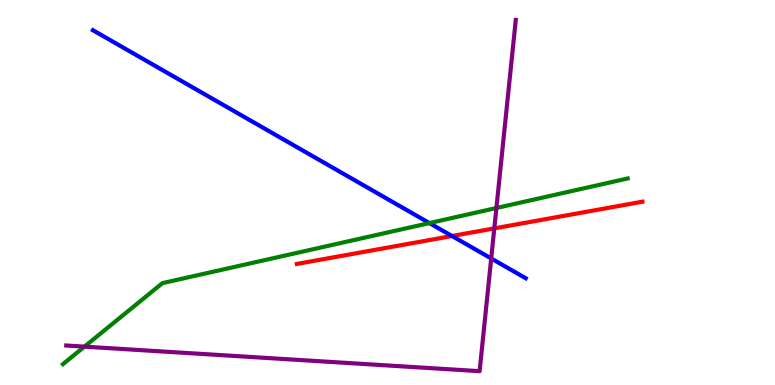[{'lines': ['blue', 'red'], 'intersections': [{'x': 5.83, 'y': 3.87}]}, {'lines': ['green', 'red'], 'intersections': []}, {'lines': ['purple', 'red'], 'intersections': [{'x': 6.38, 'y': 4.07}]}, {'lines': ['blue', 'green'], 'intersections': [{'x': 5.54, 'y': 4.21}]}, {'lines': ['blue', 'purple'], 'intersections': [{'x': 6.34, 'y': 3.29}]}, {'lines': ['green', 'purple'], 'intersections': [{'x': 1.09, 'y': 0.996}, {'x': 6.41, 'y': 4.6}]}]